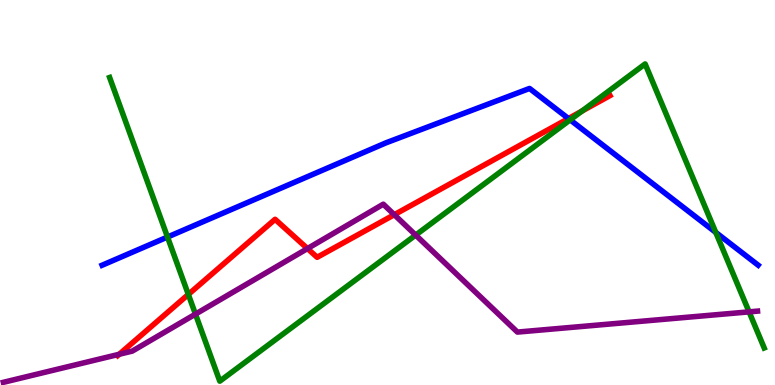[{'lines': ['blue', 'red'], 'intersections': [{'x': 7.33, 'y': 6.92}]}, {'lines': ['green', 'red'], 'intersections': [{'x': 2.43, 'y': 2.35}, {'x': 7.51, 'y': 7.11}]}, {'lines': ['purple', 'red'], 'intersections': [{'x': 1.54, 'y': 0.798}, {'x': 3.97, 'y': 3.54}, {'x': 5.09, 'y': 4.42}]}, {'lines': ['blue', 'green'], 'intersections': [{'x': 2.16, 'y': 3.84}, {'x': 7.36, 'y': 6.89}, {'x': 9.24, 'y': 3.96}]}, {'lines': ['blue', 'purple'], 'intersections': []}, {'lines': ['green', 'purple'], 'intersections': [{'x': 2.52, 'y': 1.84}, {'x': 5.36, 'y': 3.89}, {'x': 9.67, 'y': 1.9}]}]